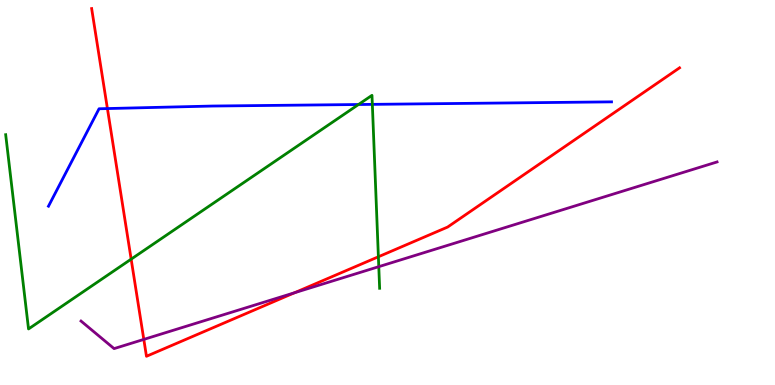[{'lines': ['blue', 'red'], 'intersections': [{'x': 1.39, 'y': 7.18}]}, {'lines': ['green', 'red'], 'intersections': [{'x': 1.69, 'y': 3.27}, {'x': 4.88, 'y': 3.33}]}, {'lines': ['purple', 'red'], 'intersections': [{'x': 1.86, 'y': 1.18}, {'x': 3.8, 'y': 2.4}]}, {'lines': ['blue', 'green'], 'intersections': [{'x': 4.63, 'y': 7.29}, {'x': 4.8, 'y': 7.29}]}, {'lines': ['blue', 'purple'], 'intersections': []}, {'lines': ['green', 'purple'], 'intersections': [{'x': 4.89, 'y': 3.07}]}]